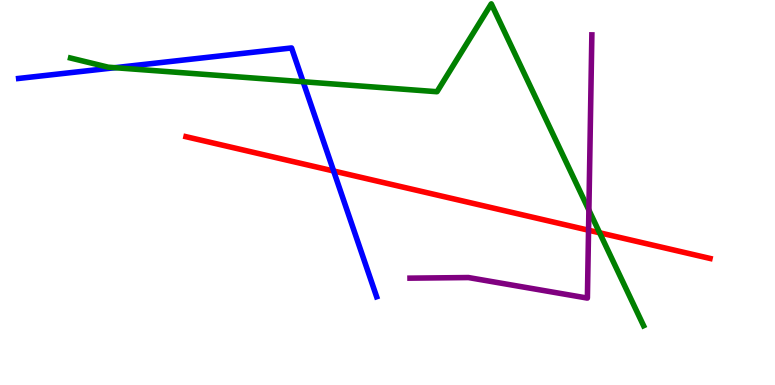[{'lines': ['blue', 'red'], 'intersections': [{'x': 4.3, 'y': 5.56}]}, {'lines': ['green', 'red'], 'intersections': [{'x': 7.74, 'y': 3.95}]}, {'lines': ['purple', 'red'], 'intersections': [{'x': 7.59, 'y': 4.02}]}, {'lines': ['blue', 'green'], 'intersections': [{'x': 1.48, 'y': 8.24}, {'x': 3.91, 'y': 7.88}]}, {'lines': ['blue', 'purple'], 'intersections': []}, {'lines': ['green', 'purple'], 'intersections': [{'x': 7.6, 'y': 4.54}]}]